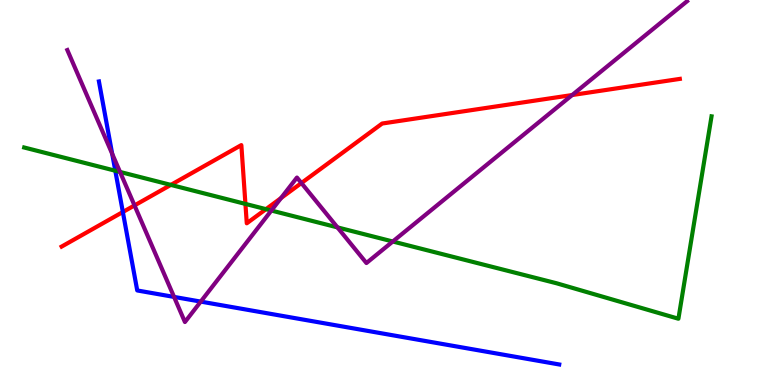[{'lines': ['blue', 'red'], 'intersections': [{'x': 1.59, 'y': 4.49}]}, {'lines': ['green', 'red'], 'intersections': [{'x': 2.2, 'y': 5.2}, {'x': 3.17, 'y': 4.7}, {'x': 3.43, 'y': 4.57}]}, {'lines': ['purple', 'red'], 'intersections': [{'x': 1.74, 'y': 4.66}, {'x': 3.63, 'y': 4.86}, {'x': 3.89, 'y': 5.25}, {'x': 7.38, 'y': 7.53}]}, {'lines': ['blue', 'green'], 'intersections': [{'x': 1.49, 'y': 5.57}]}, {'lines': ['blue', 'purple'], 'intersections': [{'x': 1.45, 'y': 6.0}, {'x': 2.25, 'y': 2.29}, {'x': 2.59, 'y': 2.17}]}, {'lines': ['green', 'purple'], 'intersections': [{'x': 1.55, 'y': 5.53}, {'x': 3.5, 'y': 4.53}, {'x': 4.35, 'y': 4.09}, {'x': 5.07, 'y': 3.73}]}]